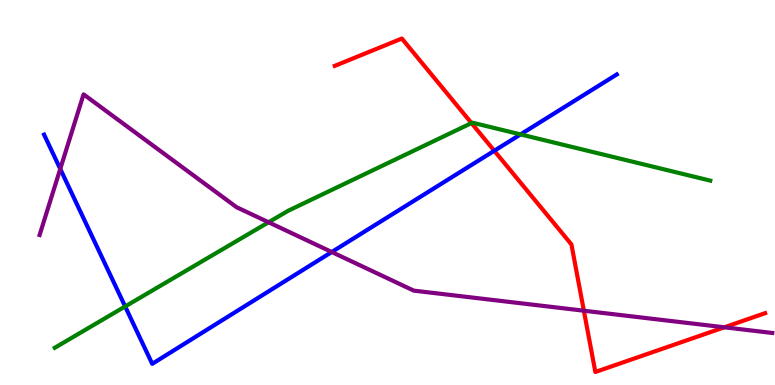[{'lines': ['blue', 'red'], 'intersections': [{'x': 6.38, 'y': 6.08}]}, {'lines': ['green', 'red'], 'intersections': [{'x': 6.08, 'y': 6.8}]}, {'lines': ['purple', 'red'], 'intersections': [{'x': 7.53, 'y': 1.93}, {'x': 9.35, 'y': 1.5}]}, {'lines': ['blue', 'green'], 'intersections': [{'x': 1.61, 'y': 2.04}, {'x': 6.72, 'y': 6.51}]}, {'lines': ['blue', 'purple'], 'intersections': [{'x': 0.778, 'y': 5.61}, {'x': 4.28, 'y': 3.45}]}, {'lines': ['green', 'purple'], 'intersections': [{'x': 3.47, 'y': 4.23}]}]